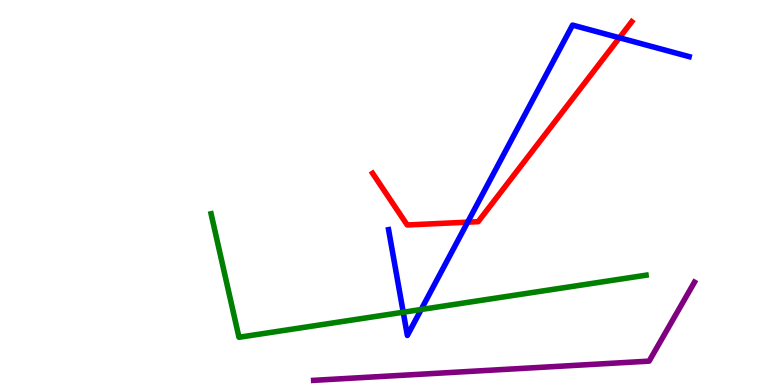[{'lines': ['blue', 'red'], 'intersections': [{'x': 6.03, 'y': 4.23}, {'x': 7.99, 'y': 9.02}]}, {'lines': ['green', 'red'], 'intersections': []}, {'lines': ['purple', 'red'], 'intersections': []}, {'lines': ['blue', 'green'], 'intersections': [{'x': 5.2, 'y': 1.89}, {'x': 5.43, 'y': 1.96}]}, {'lines': ['blue', 'purple'], 'intersections': []}, {'lines': ['green', 'purple'], 'intersections': []}]